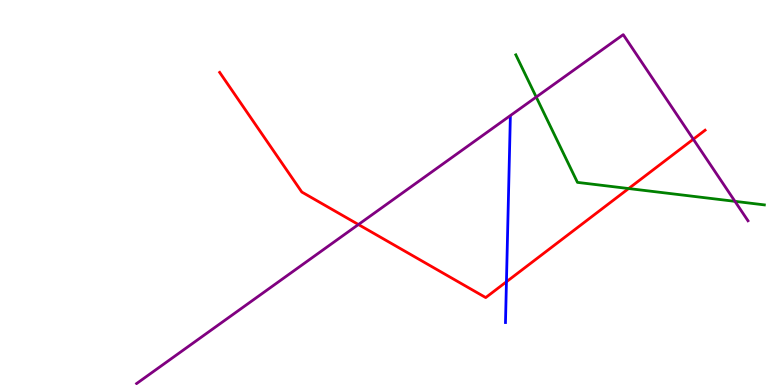[{'lines': ['blue', 'red'], 'intersections': [{'x': 6.53, 'y': 2.68}]}, {'lines': ['green', 'red'], 'intersections': [{'x': 8.11, 'y': 5.1}]}, {'lines': ['purple', 'red'], 'intersections': [{'x': 4.62, 'y': 4.17}, {'x': 8.95, 'y': 6.38}]}, {'lines': ['blue', 'green'], 'intersections': []}, {'lines': ['blue', 'purple'], 'intersections': []}, {'lines': ['green', 'purple'], 'intersections': [{'x': 6.92, 'y': 7.48}, {'x': 9.48, 'y': 4.77}]}]